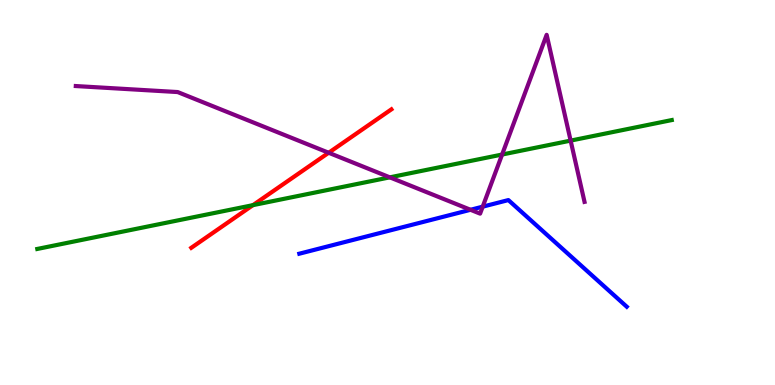[{'lines': ['blue', 'red'], 'intersections': []}, {'lines': ['green', 'red'], 'intersections': [{'x': 3.26, 'y': 4.67}]}, {'lines': ['purple', 'red'], 'intersections': [{'x': 4.24, 'y': 6.03}]}, {'lines': ['blue', 'green'], 'intersections': []}, {'lines': ['blue', 'purple'], 'intersections': [{'x': 6.07, 'y': 4.55}, {'x': 6.23, 'y': 4.63}]}, {'lines': ['green', 'purple'], 'intersections': [{'x': 5.03, 'y': 5.39}, {'x': 6.48, 'y': 5.99}, {'x': 7.36, 'y': 6.35}]}]